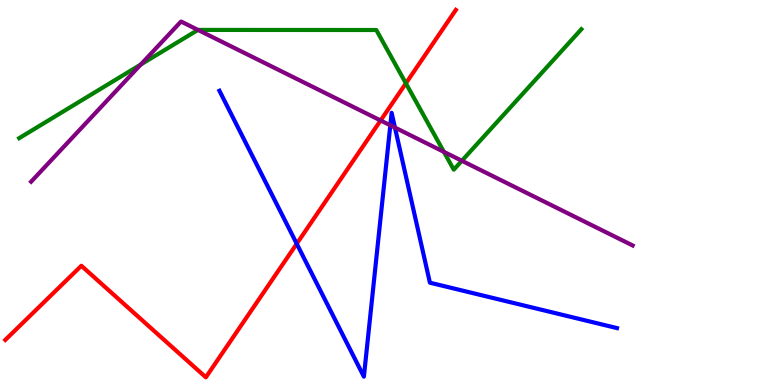[{'lines': ['blue', 'red'], 'intersections': [{'x': 3.83, 'y': 3.67}]}, {'lines': ['green', 'red'], 'intersections': [{'x': 5.24, 'y': 7.84}]}, {'lines': ['purple', 'red'], 'intersections': [{'x': 4.91, 'y': 6.87}]}, {'lines': ['blue', 'green'], 'intersections': []}, {'lines': ['blue', 'purple'], 'intersections': [{'x': 5.04, 'y': 6.75}, {'x': 5.1, 'y': 6.69}]}, {'lines': ['green', 'purple'], 'intersections': [{'x': 1.82, 'y': 8.32}, {'x': 2.55, 'y': 9.22}, {'x': 5.73, 'y': 6.06}, {'x': 5.96, 'y': 5.82}]}]